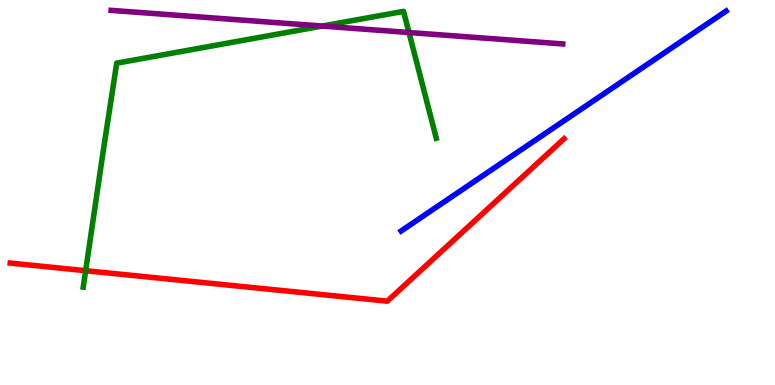[{'lines': ['blue', 'red'], 'intersections': []}, {'lines': ['green', 'red'], 'intersections': [{'x': 1.11, 'y': 2.97}]}, {'lines': ['purple', 'red'], 'intersections': []}, {'lines': ['blue', 'green'], 'intersections': []}, {'lines': ['blue', 'purple'], 'intersections': []}, {'lines': ['green', 'purple'], 'intersections': [{'x': 4.16, 'y': 9.32}, {'x': 5.28, 'y': 9.16}]}]